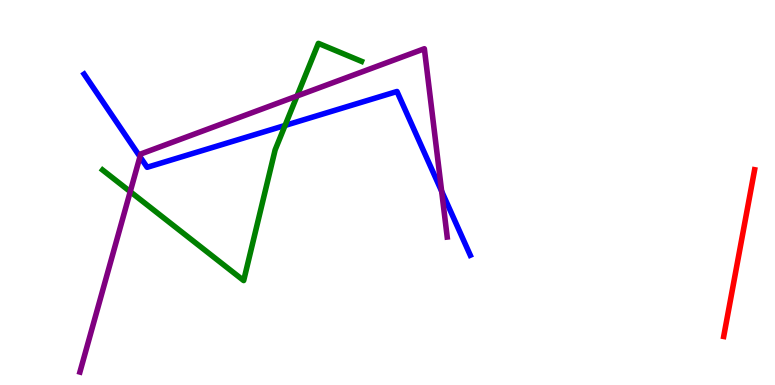[{'lines': ['blue', 'red'], 'intersections': []}, {'lines': ['green', 'red'], 'intersections': []}, {'lines': ['purple', 'red'], 'intersections': []}, {'lines': ['blue', 'green'], 'intersections': [{'x': 3.68, 'y': 6.74}]}, {'lines': ['blue', 'purple'], 'intersections': [{'x': 1.81, 'y': 5.93}, {'x': 5.7, 'y': 5.03}]}, {'lines': ['green', 'purple'], 'intersections': [{'x': 1.68, 'y': 5.02}, {'x': 3.83, 'y': 7.51}]}]